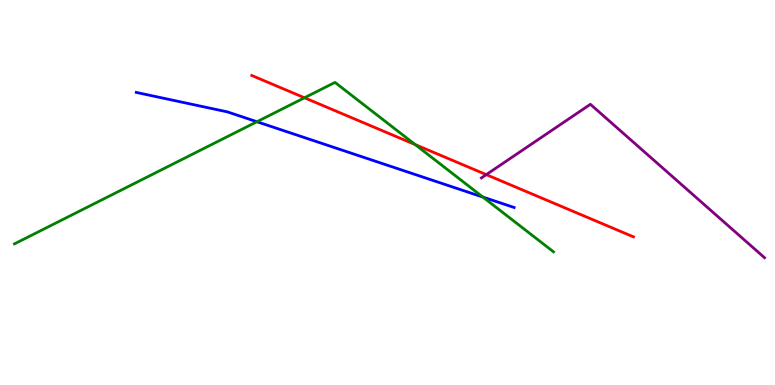[{'lines': ['blue', 'red'], 'intersections': []}, {'lines': ['green', 'red'], 'intersections': [{'x': 3.93, 'y': 7.46}, {'x': 5.36, 'y': 6.25}]}, {'lines': ['purple', 'red'], 'intersections': [{'x': 6.27, 'y': 5.46}]}, {'lines': ['blue', 'green'], 'intersections': [{'x': 3.32, 'y': 6.84}, {'x': 6.23, 'y': 4.88}]}, {'lines': ['blue', 'purple'], 'intersections': []}, {'lines': ['green', 'purple'], 'intersections': []}]